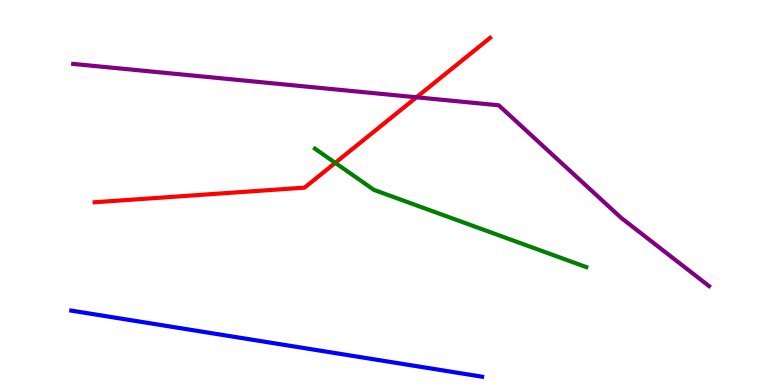[{'lines': ['blue', 'red'], 'intersections': []}, {'lines': ['green', 'red'], 'intersections': [{'x': 4.33, 'y': 5.77}]}, {'lines': ['purple', 'red'], 'intersections': [{'x': 5.37, 'y': 7.47}]}, {'lines': ['blue', 'green'], 'intersections': []}, {'lines': ['blue', 'purple'], 'intersections': []}, {'lines': ['green', 'purple'], 'intersections': []}]